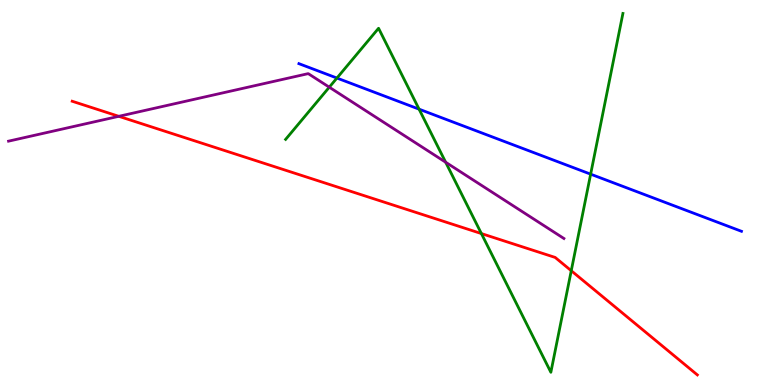[{'lines': ['blue', 'red'], 'intersections': []}, {'lines': ['green', 'red'], 'intersections': [{'x': 6.21, 'y': 3.93}, {'x': 7.37, 'y': 2.97}]}, {'lines': ['purple', 'red'], 'intersections': [{'x': 1.53, 'y': 6.98}]}, {'lines': ['blue', 'green'], 'intersections': [{'x': 4.35, 'y': 7.97}, {'x': 5.41, 'y': 7.16}, {'x': 7.62, 'y': 5.48}]}, {'lines': ['blue', 'purple'], 'intersections': []}, {'lines': ['green', 'purple'], 'intersections': [{'x': 4.25, 'y': 7.74}, {'x': 5.75, 'y': 5.79}]}]